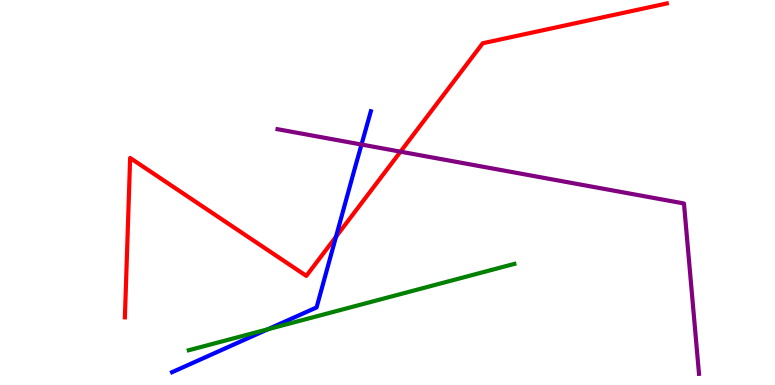[{'lines': ['blue', 'red'], 'intersections': [{'x': 4.34, 'y': 3.85}]}, {'lines': ['green', 'red'], 'intersections': []}, {'lines': ['purple', 'red'], 'intersections': [{'x': 5.17, 'y': 6.06}]}, {'lines': ['blue', 'green'], 'intersections': [{'x': 3.46, 'y': 1.45}]}, {'lines': ['blue', 'purple'], 'intersections': [{'x': 4.66, 'y': 6.25}]}, {'lines': ['green', 'purple'], 'intersections': []}]